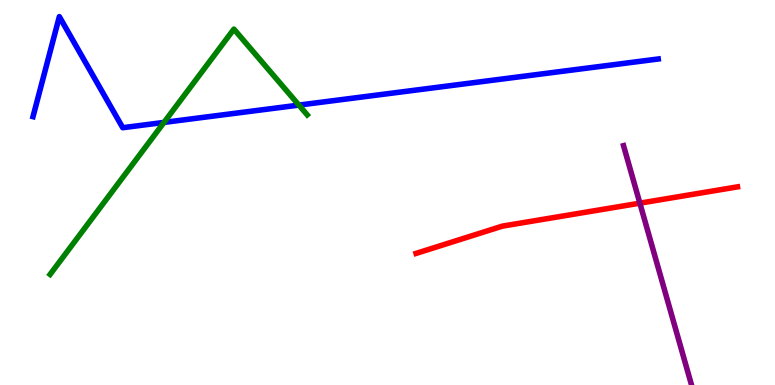[{'lines': ['blue', 'red'], 'intersections': []}, {'lines': ['green', 'red'], 'intersections': []}, {'lines': ['purple', 'red'], 'intersections': [{'x': 8.26, 'y': 4.72}]}, {'lines': ['blue', 'green'], 'intersections': [{'x': 2.12, 'y': 6.82}, {'x': 3.86, 'y': 7.27}]}, {'lines': ['blue', 'purple'], 'intersections': []}, {'lines': ['green', 'purple'], 'intersections': []}]